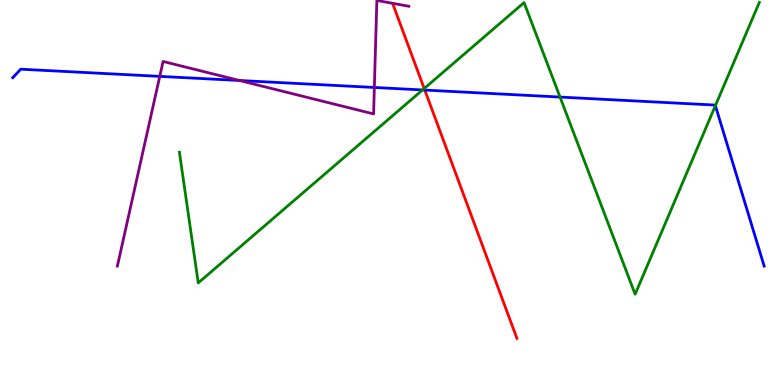[{'lines': ['blue', 'red'], 'intersections': [{'x': 5.48, 'y': 7.66}]}, {'lines': ['green', 'red'], 'intersections': [{'x': 5.47, 'y': 7.7}]}, {'lines': ['purple', 'red'], 'intersections': []}, {'lines': ['blue', 'green'], 'intersections': [{'x': 5.45, 'y': 7.66}, {'x': 7.23, 'y': 7.48}, {'x': 9.23, 'y': 7.26}]}, {'lines': ['blue', 'purple'], 'intersections': [{'x': 2.06, 'y': 8.02}, {'x': 3.09, 'y': 7.91}, {'x': 4.83, 'y': 7.73}]}, {'lines': ['green', 'purple'], 'intersections': []}]